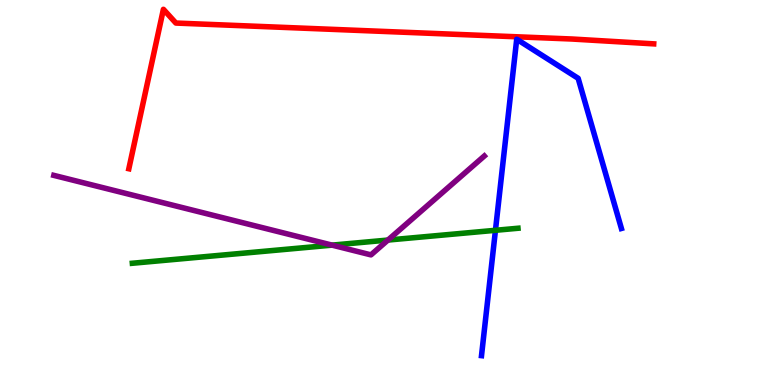[{'lines': ['blue', 'red'], 'intersections': []}, {'lines': ['green', 'red'], 'intersections': []}, {'lines': ['purple', 'red'], 'intersections': []}, {'lines': ['blue', 'green'], 'intersections': [{'x': 6.39, 'y': 4.02}]}, {'lines': ['blue', 'purple'], 'intersections': []}, {'lines': ['green', 'purple'], 'intersections': [{'x': 4.28, 'y': 3.63}, {'x': 5.01, 'y': 3.76}]}]